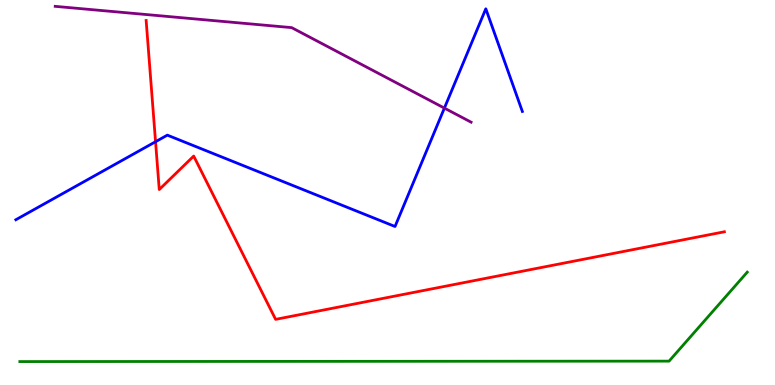[{'lines': ['blue', 'red'], 'intersections': [{'x': 2.01, 'y': 6.32}]}, {'lines': ['green', 'red'], 'intersections': []}, {'lines': ['purple', 'red'], 'intersections': []}, {'lines': ['blue', 'green'], 'intersections': []}, {'lines': ['blue', 'purple'], 'intersections': [{'x': 5.73, 'y': 7.19}]}, {'lines': ['green', 'purple'], 'intersections': []}]